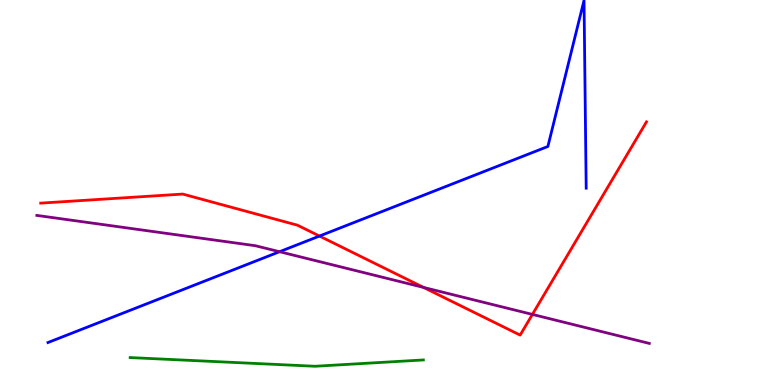[{'lines': ['blue', 'red'], 'intersections': [{'x': 4.12, 'y': 3.87}]}, {'lines': ['green', 'red'], 'intersections': []}, {'lines': ['purple', 'red'], 'intersections': [{'x': 5.46, 'y': 2.53}, {'x': 6.87, 'y': 1.83}]}, {'lines': ['blue', 'green'], 'intersections': []}, {'lines': ['blue', 'purple'], 'intersections': [{'x': 3.61, 'y': 3.46}]}, {'lines': ['green', 'purple'], 'intersections': []}]